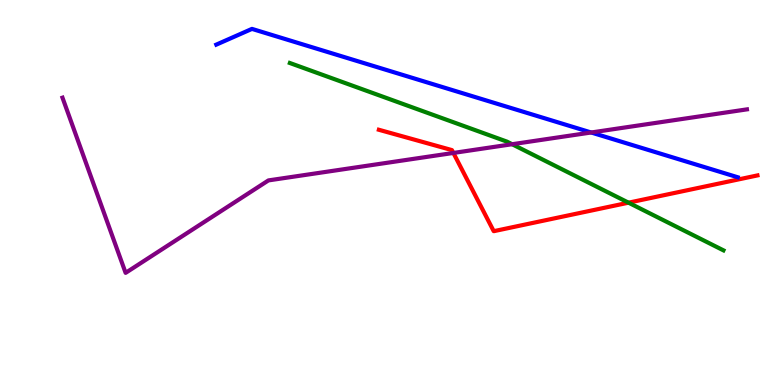[{'lines': ['blue', 'red'], 'intersections': []}, {'lines': ['green', 'red'], 'intersections': [{'x': 8.11, 'y': 4.74}]}, {'lines': ['purple', 'red'], 'intersections': [{'x': 5.85, 'y': 6.03}]}, {'lines': ['blue', 'green'], 'intersections': []}, {'lines': ['blue', 'purple'], 'intersections': [{'x': 7.63, 'y': 6.56}]}, {'lines': ['green', 'purple'], 'intersections': [{'x': 6.61, 'y': 6.25}]}]